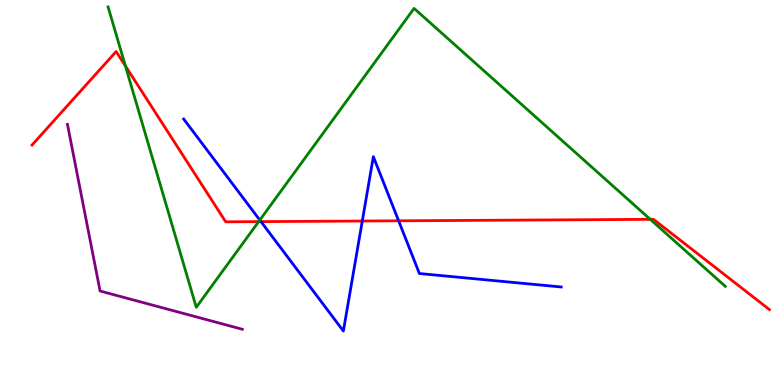[{'lines': ['blue', 'red'], 'intersections': [{'x': 3.37, 'y': 4.24}, {'x': 4.67, 'y': 4.26}, {'x': 5.14, 'y': 4.26}]}, {'lines': ['green', 'red'], 'intersections': [{'x': 1.62, 'y': 8.29}, {'x': 3.34, 'y': 4.24}, {'x': 8.39, 'y': 4.3}]}, {'lines': ['purple', 'red'], 'intersections': []}, {'lines': ['blue', 'green'], 'intersections': [{'x': 3.35, 'y': 4.28}]}, {'lines': ['blue', 'purple'], 'intersections': []}, {'lines': ['green', 'purple'], 'intersections': []}]